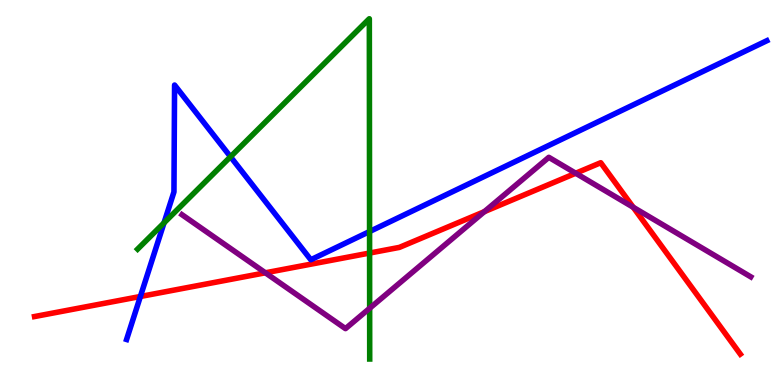[{'lines': ['blue', 'red'], 'intersections': [{'x': 1.81, 'y': 2.3}]}, {'lines': ['green', 'red'], 'intersections': [{'x': 4.77, 'y': 3.43}]}, {'lines': ['purple', 'red'], 'intersections': [{'x': 3.42, 'y': 2.91}, {'x': 6.25, 'y': 4.5}, {'x': 7.43, 'y': 5.5}, {'x': 8.17, 'y': 4.62}]}, {'lines': ['blue', 'green'], 'intersections': [{'x': 2.12, 'y': 4.21}, {'x': 2.97, 'y': 5.93}, {'x': 4.77, 'y': 3.99}]}, {'lines': ['blue', 'purple'], 'intersections': []}, {'lines': ['green', 'purple'], 'intersections': [{'x': 4.77, 'y': 1.99}]}]